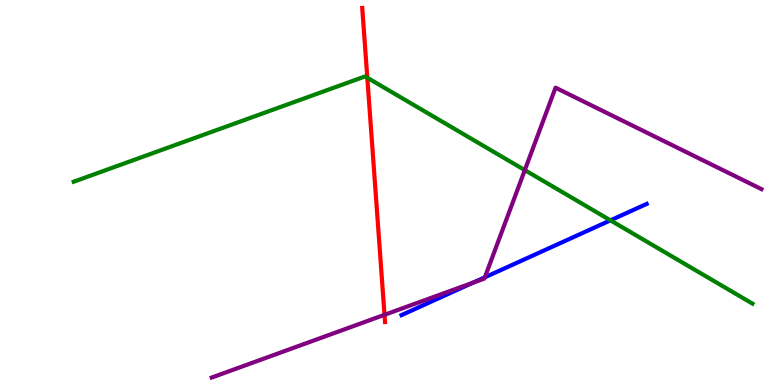[{'lines': ['blue', 'red'], 'intersections': []}, {'lines': ['green', 'red'], 'intersections': [{'x': 4.74, 'y': 7.98}]}, {'lines': ['purple', 'red'], 'intersections': [{'x': 4.96, 'y': 1.82}]}, {'lines': ['blue', 'green'], 'intersections': [{'x': 7.88, 'y': 4.28}]}, {'lines': ['blue', 'purple'], 'intersections': [{'x': 6.1, 'y': 2.66}, {'x': 6.26, 'y': 2.8}]}, {'lines': ['green', 'purple'], 'intersections': [{'x': 6.77, 'y': 5.58}]}]